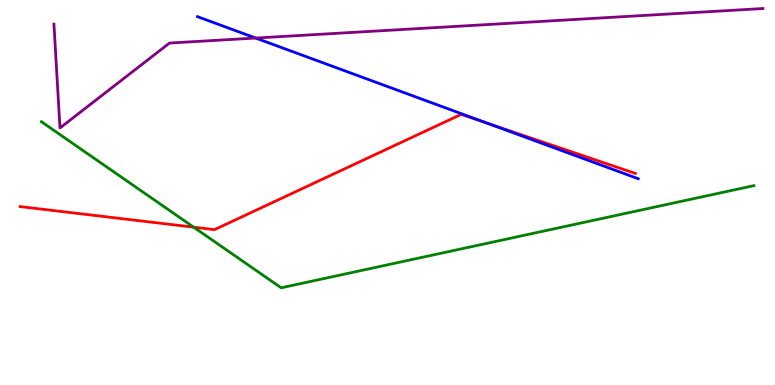[{'lines': ['blue', 'red'], 'intersections': [{'x': 6.29, 'y': 6.8}]}, {'lines': ['green', 'red'], 'intersections': [{'x': 2.5, 'y': 4.1}]}, {'lines': ['purple', 'red'], 'intersections': []}, {'lines': ['blue', 'green'], 'intersections': []}, {'lines': ['blue', 'purple'], 'intersections': [{'x': 3.3, 'y': 9.01}]}, {'lines': ['green', 'purple'], 'intersections': []}]